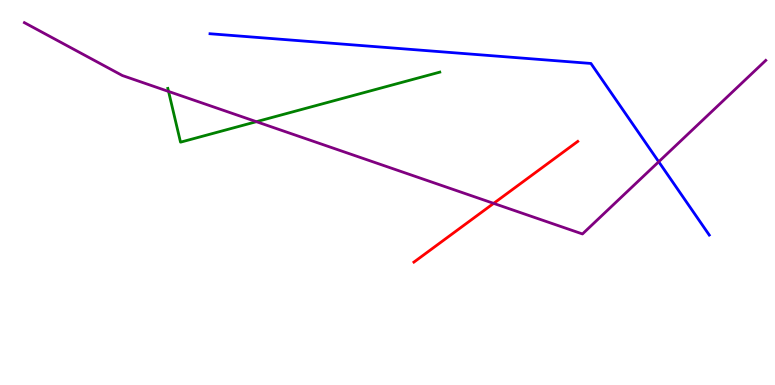[{'lines': ['blue', 'red'], 'intersections': []}, {'lines': ['green', 'red'], 'intersections': []}, {'lines': ['purple', 'red'], 'intersections': [{'x': 6.37, 'y': 4.72}]}, {'lines': ['blue', 'green'], 'intersections': []}, {'lines': ['blue', 'purple'], 'intersections': [{'x': 8.5, 'y': 5.8}]}, {'lines': ['green', 'purple'], 'intersections': [{'x': 2.17, 'y': 7.62}, {'x': 3.31, 'y': 6.84}]}]